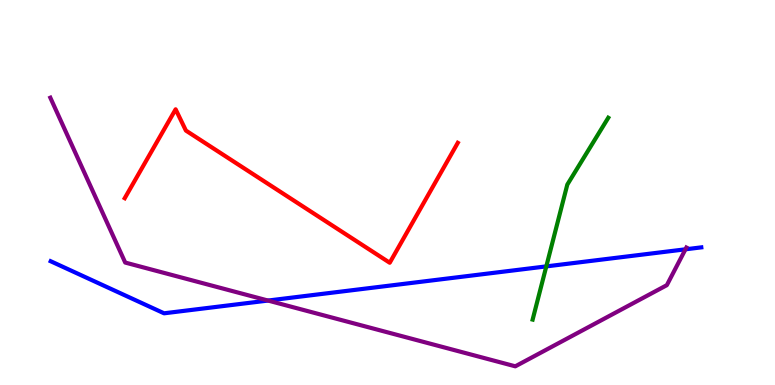[{'lines': ['blue', 'red'], 'intersections': []}, {'lines': ['green', 'red'], 'intersections': []}, {'lines': ['purple', 'red'], 'intersections': []}, {'lines': ['blue', 'green'], 'intersections': [{'x': 7.05, 'y': 3.08}]}, {'lines': ['blue', 'purple'], 'intersections': [{'x': 3.46, 'y': 2.19}, {'x': 8.84, 'y': 3.52}]}, {'lines': ['green', 'purple'], 'intersections': []}]